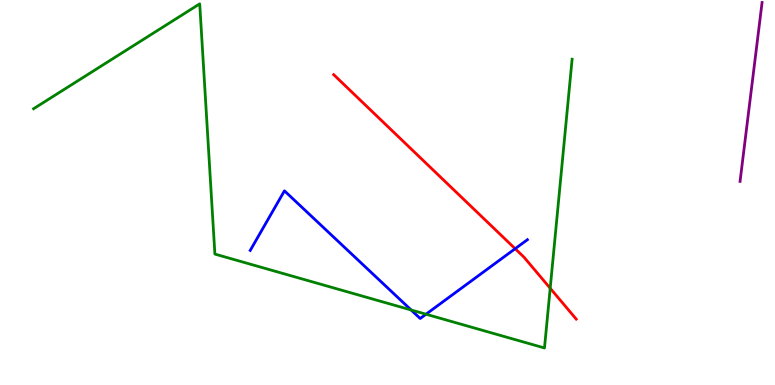[{'lines': ['blue', 'red'], 'intersections': [{'x': 6.65, 'y': 3.54}]}, {'lines': ['green', 'red'], 'intersections': [{'x': 7.1, 'y': 2.51}]}, {'lines': ['purple', 'red'], 'intersections': []}, {'lines': ['blue', 'green'], 'intersections': [{'x': 5.31, 'y': 1.95}, {'x': 5.5, 'y': 1.84}]}, {'lines': ['blue', 'purple'], 'intersections': []}, {'lines': ['green', 'purple'], 'intersections': []}]